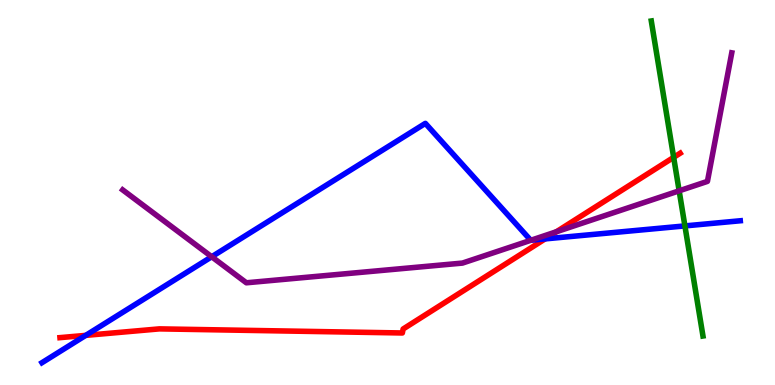[{'lines': ['blue', 'red'], 'intersections': [{'x': 1.11, 'y': 1.29}, {'x': 7.03, 'y': 3.8}]}, {'lines': ['green', 'red'], 'intersections': [{'x': 8.69, 'y': 5.91}]}, {'lines': ['purple', 'red'], 'intersections': [{'x': 7.18, 'y': 3.98}]}, {'lines': ['blue', 'green'], 'intersections': [{'x': 8.84, 'y': 4.13}]}, {'lines': ['blue', 'purple'], 'intersections': [{'x': 2.73, 'y': 3.33}, {'x': 6.85, 'y': 3.76}]}, {'lines': ['green', 'purple'], 'intersections': [{'x': 8.76, 'y': 5.04}]}]